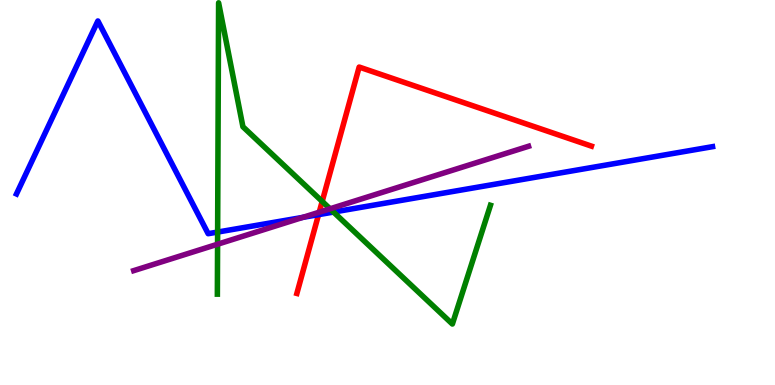[{'lines': ['blue', 'red'], 'intersections': [{'x': 4.11, 'y': 4.42}]}, {'lines': ['green', 'red'], 'intersections': [{'x': 4.16, 'y': 4.77}]}, {'lines': ['purple', 'red'], 'intersections': [{'x': 4.12, 'y': 4.49}]}, {'lines': ['blue', 'green'], 'intersections': [{'x': 2.81, 'y': 3.97}, {'x': 4.3, 'y': 4.49}]}, {'lines': ['blue', 'purple'], 'intersections': [{'x': 3.91, 'y': 4.35}]}, {'lines': ['green', 'purple'], 'intersections': [{'x': 2.81, 'y': 3.66}, {'x': 4.26, 'y': 4.58}]}]